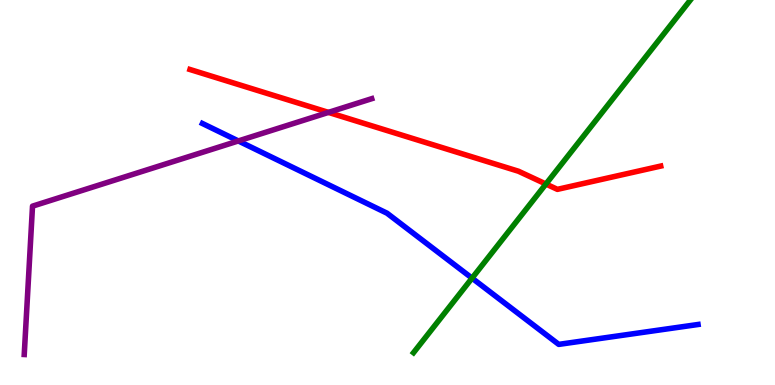[{'lines': ['blue', 'red'], 'intersections': []}, {'lines': ['green', 'red'], 'intersections': [{'x': 7.04, 'y': 5.22}]}, {'lines': ['purple', 'red'], 'intersections': [{'x': 4.24, 'y': 7.08}]}, {'lines': ['blue', 'green'], 'intersections': [{'x': 6.09, 'y': 2.78}]}, {'lines': ['blue', 'purple'], 'intersections': [{'x': 3.08, 'y': 6.34}]}, {'lines': ['green', 'purple'], 'intersections': []}]